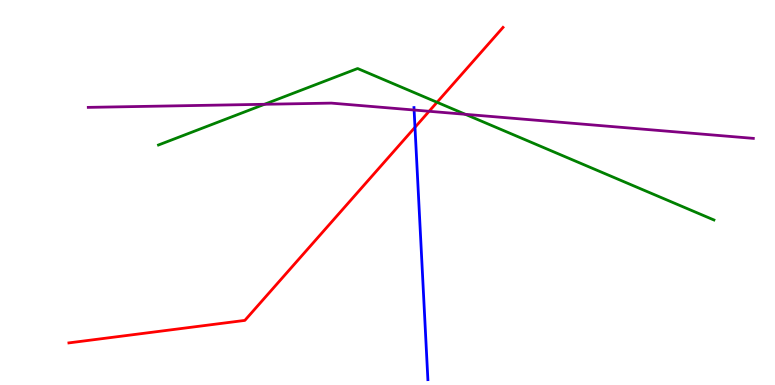[{'lines': ['blue', 'red'], 'intersections': [{'x': 5.35, 'y': 6.69}]}, {'lines': ['green', 'red'], 'intersections': [{'x': 5.64, 'y': 7.34}]}, {'lines': ['purple', 'red'], 'intersections': [{'x': 5.54, 'y': 7.11}]}, {'lines': ['blue', 'green'], 'intersections': []}, {'lines': ['blue', 'purple'], 'intersections': [{'x': 5.34, 'y': 7.14}]}, {'lines': ['green', 'purple'], 'intersections': [{'x': 3.41, 'y': 7.29}, {'x': 6.0, 'y': 7.03}]}]